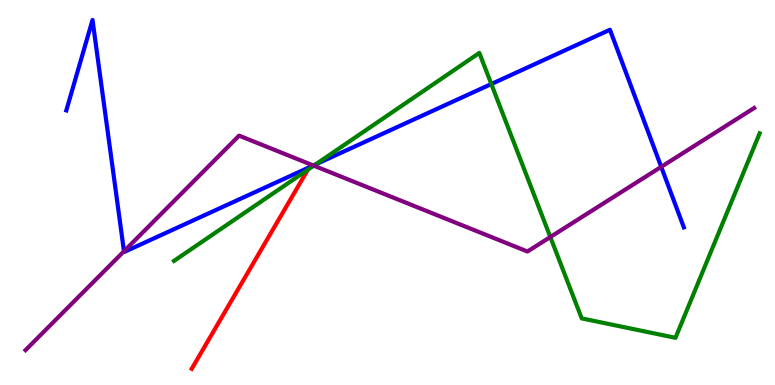[{'lines': ['blue', 'red'], 'intersections': [{'x': 3.99, 'y': 5.65}]}, {'lines': ['green', 'red'], 'intersections': [{'x': 3.97, 'y': 5.59}]}, {'lines': ['purple', 'red'], 'intersections': []}, {'lines': ['blue', 'green'], 'intersections': [{'x': 4.07, 'y': 5.73}, {'x': 6.34, 'y': 7.82}]}, {'lines': ['blue', 'purple'], 'intersections': [{'x': 1.6, 'y': 3.47}, {'x': 4.04, 'y': 5.7}, {'x': 8.53, 'y': 5.67}]}, {'lines': ['green', 'purple'], 'intersections': [{'x': 4.05, 'y': 5.7}, {'x': 7.1, 'y': 3.84}]}]